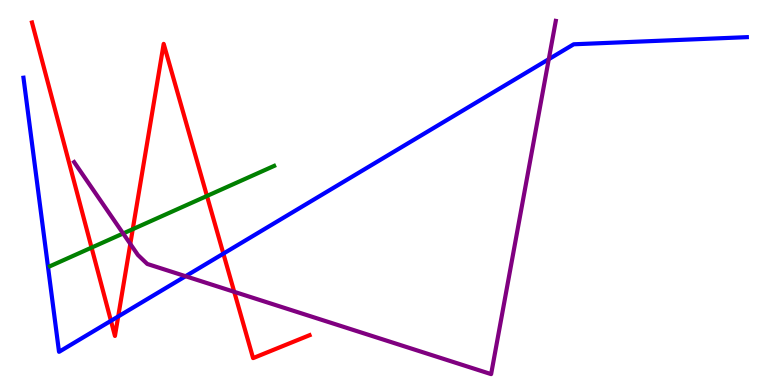[{'lines': ['blue', 'red'], 'intersections': [{'x': 1.43, 'y': 1.67}, {'x': 1.53, 'y': 1.78}, {'x': 2.88, 'y': 3.41}]}, {'lines': ['green', 'red'], 'intersections': [{'x': 1.18, 'y': 3.57}, {'x': 1.71, 'y': 4.05}, {'x': 2.67, 'y': 4.91}]}, {'lines': ['purple', 'red'], 'intersections': [{'x': 1.68, 'y': 3.66}, {'x': 3.02, 'y': 2.42}]}, {'lines': ['blue', 'green'], 'intersections': []}, {'lines': ['blue', 'purple'], 'intersections': [{'x': 2.39, 'y': 2.83}, {'x': 7.08, 'y': 8.46}]}, {'lines': ['green', 'purple'], 'intersections': [{'x': 1.59, 'y': 3.94}]}]